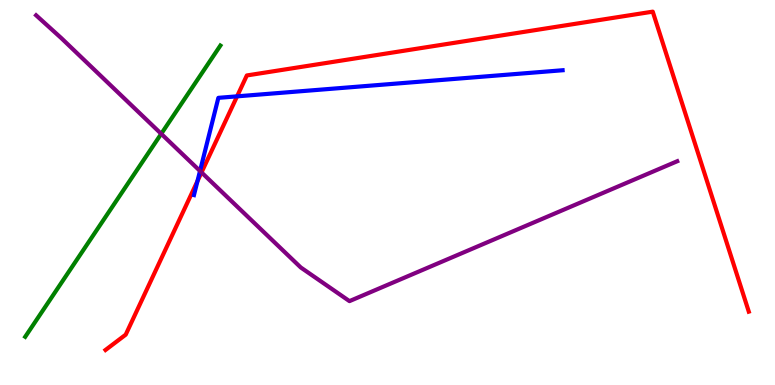[{'lines': ['blue', 'red'], 'intersections': [{'x': 2.55, 'y': 5.3}, {'x': 3.06, 'y': 7.5}]}, {'lines': ['green', 'red'], 'intersections': []}, {'lines': ['purple', 'red'], 'intersections': [{'x': 2.6, 'y': 5.52}]}, {'lines': ['blue', 'green'], 'intersections': []}, {'lines': ['blue', 'purple'], 'intersections': [{'x': 2.58, 'y': 5.56}]}, {'lines': ['green', 'purple'], 'intersections': [{'x': 2.08, 'y': 6.52}]}]